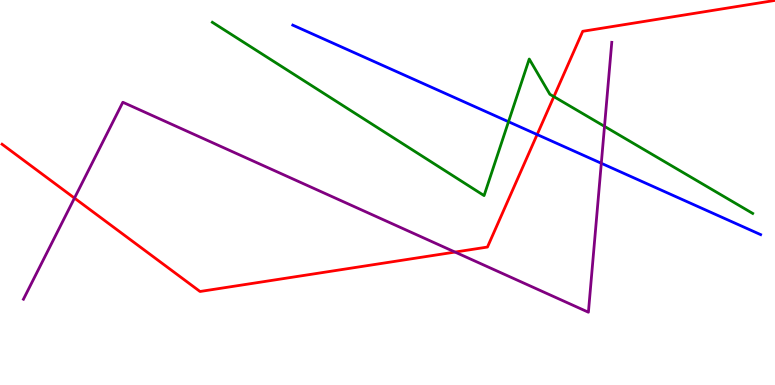[{'lines': ['blue', 'red'], 'intersections': [{'x': 6.93, 'y': 6.51}]}, {'lines': ['green', 'red'], 'intersections': [{'x': 7.15, 'y': 7.49}]}, {'lines': ['purple', 'red'], 'intersections': [{'x': 0.961, 'y': 4.85}, {'x': 5.87, 'y': 3.45}]}, {'lines': ['blue', 'green'], 'intersections': [{'x': 6.56, 'y': 6.84}]}, {'lines': ['blue', 'purple'], 'intersections': [{'x': 7.76, 'y': 5.76}]}, {'lines': ['green', 'purple'], 'intersections': [{'x': 7.8, 'y': 6.72}]}]